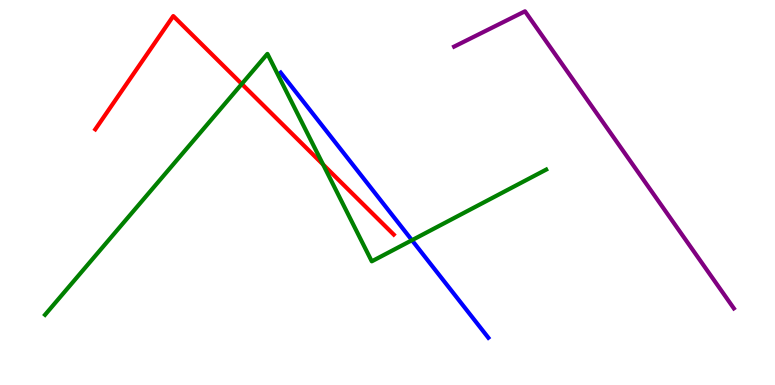[{'lines': ['blue', 'red'], 'intersections': []}, {'lines': ['green', 'red'], 'intersections': [{'x': 3.12, 'y': 7.82}, {'x': 4.17, 'y': 5.73}]}, {'lines': ['purple', 'red'], 'intersections': []}, {'lines': ['blue', 'green'], 'intersections': [{'x': 5.32, 'y': 3.76}]}, {'lines': ['blue', 'purple'], 'intersections': []}, {'lines': ['green', 'purple'], 'intersections': []}]